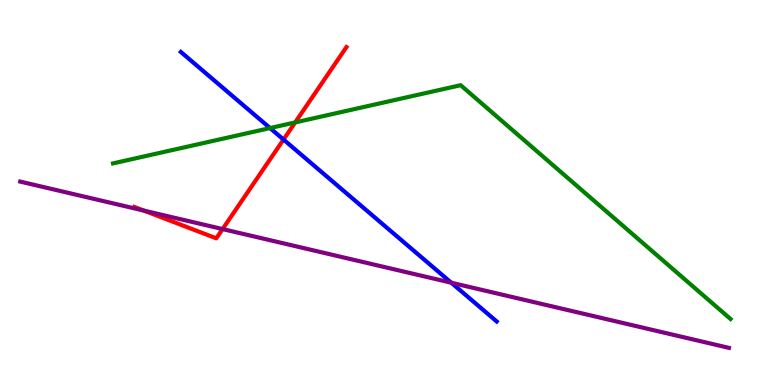[{'lines': ['blue', 'red'], 'intersections': [{'x': 3.66, 'y': 6.38}]}, {'lines': ['green', 'red'], 'intersections': [{'x': 3.81, 'y': 6.82}]}, {'lines': ['purple', 'red'], 'intersections': [{'x': 1.86, 'y': 4.53}, {'x': 2.87, 'y': 4.05}]}, {'lines': ['blue', 'green'], 'intersections': [{'x': 3.48, 'y': 6.67}]}, {'lines': ['blue', 'purple'], 'intersections': [{'x': 5.82, 'y': 2.66}]}, {'lines': ['green', 'purple'], 'intersections': []}]